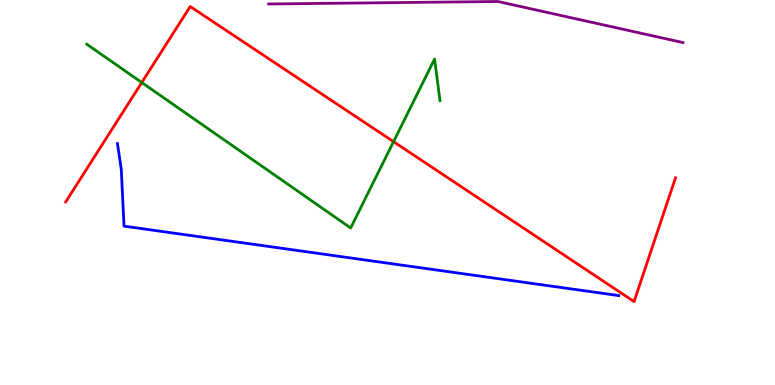[{'lines': ['blue', 'red'], 'intersections': []}, {'lines': ['green', 'red'], 'intersections': [{'x': 1.83, 'y': 7.86}, {'x': 5.08, 'y': 6.32}]}, {'lines': ['purple', 'red'], 'intersections': []}, {'lines': ['blue', 'green'], 'intersections': []}, {'lines': ['blue', 'purple'], 'intersections': []}, {'lines': ['green', 'purple'], 'intersections': []}]